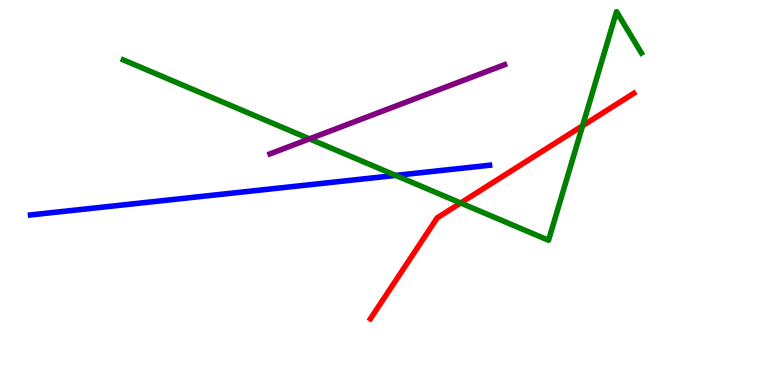[{'lines': ['blue', 'red'], 'intersections': []}, {'lines': ['green', 'red'], 'intersections': [{'x': 5.94, 'y': 4.73}, {'x': 7.52, 'y': 6.73}]}, {'lines': ['purple', 'red'], 'intersections': []}, {'lines': ['blue', 'green'], 'intersections': [{'x': 5.11, 'y': 5.44}]}, {'lines': ['blue', 'purple'], 'intersections': []}, {'lines': ['green', 'purple'], 'intersections': [{'x': 3.99, 'y': 6.39}]}]